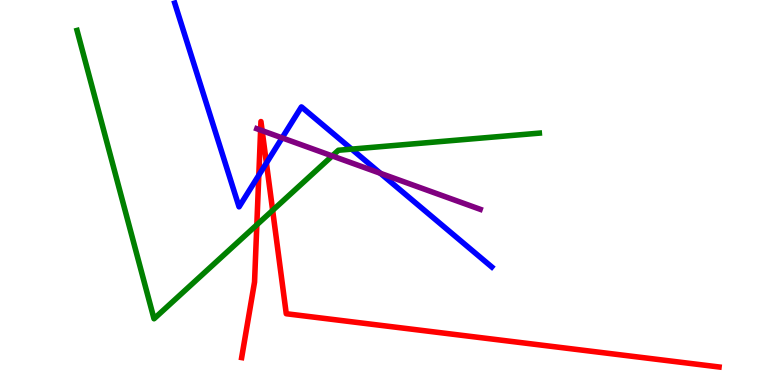[{'lines': ['blue', 'red'], 'intersections': [{'x': 3.34, 'y': 5.45}, {'x': 3.44, 'y': 5.77}]}, {'lines': ['green', 'red'], 'intersections': [{'x': 3.31, 'y': 4.16}, {'x': 3.52, 'y': 4.54}]}, {'lines': ['purple', 'red'], 'intersections': [{'x': 3.36, 'y': 6.62}, {'x': 3.38, 'y': 6.61}]}, {'lines': ['blue', 'green'], 'intersections': [{'x': 4.54, 'y': 6.13}]}, {'lines': ['blue', 'purple'], 'intersections': [{'x': 3.64, 'y': 6.42}, {'x': 4.91, 'y': 5.5}]}, {'lines': ['green', 'purple'], 'intersections': [{'x': 4.29, 'y': 5.95}]}]